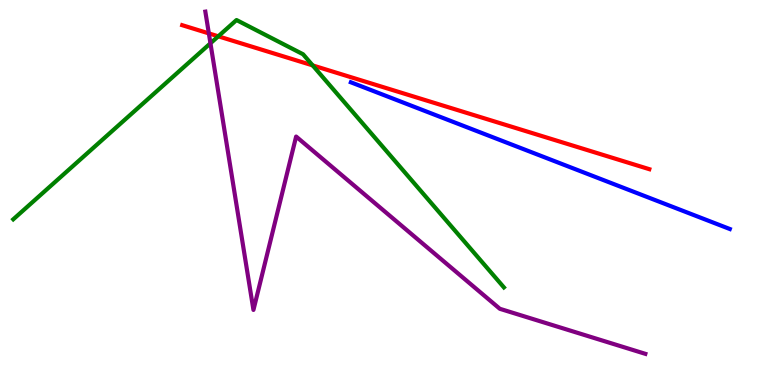[{'lines': ['blue', 'red'], 'intersections': []}, {'lines': ['green', 'red'], 'intersections': [{'x': 2.82, 'y': 9.06}, {'x': 4.03, 'y': 8.3}]}, {'lines': ['purple', 'red'], 'intersections': [{'x': 2.69, 'y': 9.13}]}, {'lines': ['blue', 'green'], 'intersections': []}, {'lines': ['blue', 'purple'], 'intersections': []}, {'lines': ['green', 'purple'], 'intersections': [{'x': 2.72, 'y': 8.88}]}]